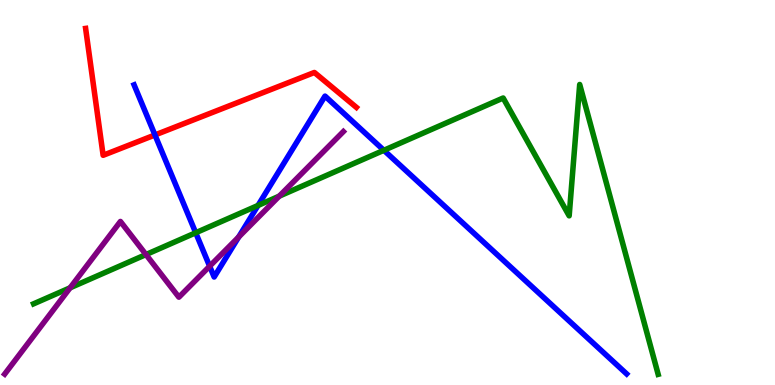[{'lines': ['blue', 'red'], 'intersections': [{'x': 2.0, 'y': 6.49}]}, {'lines': ['green', 'red'], 'intersections': []}, {'lines': ['purple', 'red'], 'intersections': []}, {'lines': ['blue', 'green'], 'intersections': [{'x': 2.53, 'y': 3.95}, {'x': 3.33, 'y': 4.66}, {'x': 4.95, 'y': 6.1}]}, {'lines': ['blue', 'purple'], 'intersections': [{'x': 2.71, 'y': 3.09}, {'x': 3.08, 'y': 3.85}]}, {'lines': ['green', 'purple'], 'intersections': [{'x': 0.905, 'y': 2.52}, {'x': 1.88, 'y': 3.39}, {'x': 3.6, 'y': 4.91}]}]